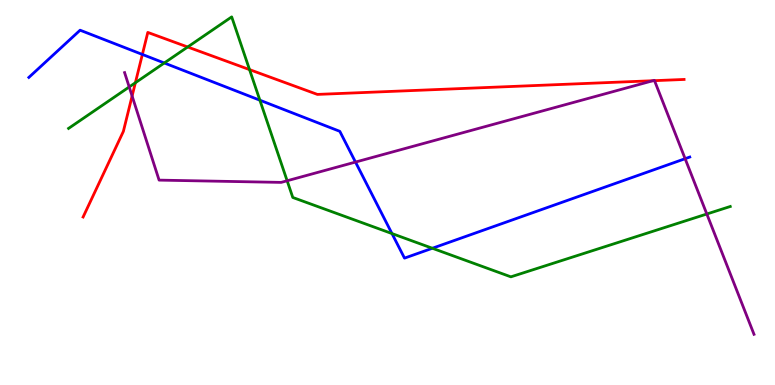[{'lines': ['blue', 'red'], 'intersections': [{'x': 1.84, 'y': 8.59}]}, {'lines': ['green', 'red'], 'intersections': [{'x': 1.75, 'y': 7.85}, {'x': 2.42, 'y': 8.78}, {'x': 3.22, 'y': 8.19}]}, {'lines': ['purple', 'red'], 'intersections': [{'x': 1.7, 'y': 7.51}, {'x': 8.42, 'y': 7.9}, {'x': 8.45, 'y': 7.9}]}, {'lines': ['blue', 'green'], 'intersections': [{'x': 2.12, 'y': 8.36}, {'x': 3.35, 'y': 7.4}, {'x': 5.06, 'y': 3.93}, {'x': 5.58, 'y': 3.55}]}, {'lines': ['blue', 'purple'], 'intersections': [{'x': 4.59, 'y': 5.79}, {'x': 8.84, 'y': 5.88}]}, {'lines': ['green', 'purple'], 'intersections': [{'x': 1.67, 'y': 7.74}, {'x': 3.71, 'y': 5.3}, {'x': 9.12, 'y': 4.44}]}]